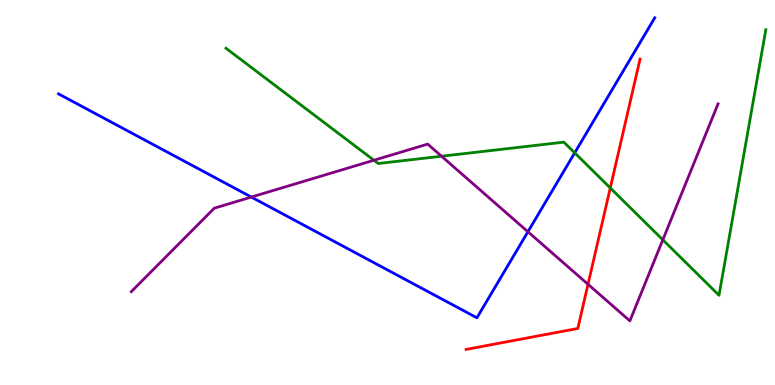[{'lines': ['blue', 'red'], 'intersections': []}, {'lines': ['green', 'red'], 'intersections': [{'x': 7.87, 'y': 5.12}]}, {'lines': ['purple', 'red'], 'intersections': [{'x': 7.59, 'y': 2.62}]}, {'lines': ['blue', 'green'], 'intersections': [{'x': 7.42, 'y': 6.03}]}, {'lines': ['blue', 'purple'], 'intersections': [{'x': 3.24, 'y': 4.88}, {'x': 6.81, 'y': 3.98}]}, {'lines': ['green', 'purple'], 'intersections': [{'x': 4.83, 'y': 5.84}, {'x': 5.7, 'y': 5.94}, {'x': 8.55, 'y': 3.77}]}]